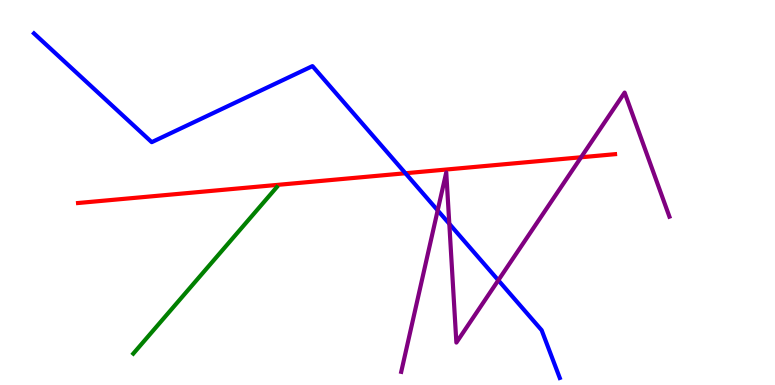[{'lines': ['blue', 'red'], 'intersections': [{'x': 5.23, 'y': 5.5}]}, {'lines': ['green', 'red'], 'intersections': []}, {'lines': ['purple', 'red'], 'intersections': [{'x': 7.5, 'y': 5.92}]}, {'lines': ['blue', 'green'], 'intersections': []}, {'lines': ['blue', 'purple'], 'intersections': [{'x': 5.65, 'y': 4.54}, {'x': 5.8, 'y': 4.19}, {'x': 6.43, 'y': 2.72}]}, {'lines': ['green', 'purple'], 'intersections': []}]